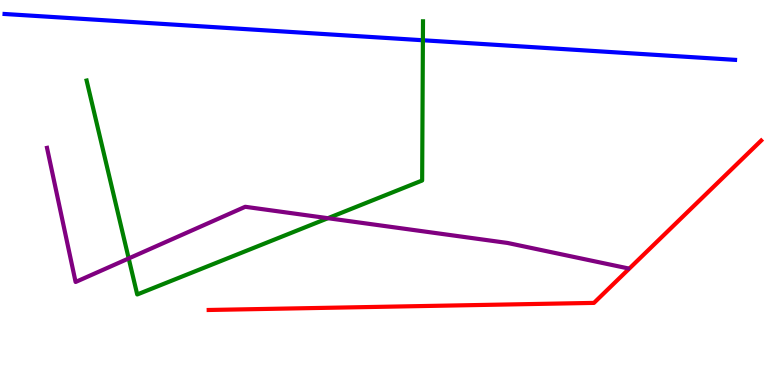[{'lines': ['blue', 'red'], 'intersections': []}, {'lines': ['green', 'red'], 'intersections': []}, {'lines': ['purple', 'red'], 'intersections': []}, {'lines': ['blue', 'green'], 'intersections': [{'x': 5.46, 'y': 8.95}]}, {'lines': ['blue', 'purple'], 'intersections': []}, {'lines': ['green', 'purple'], 'intersections': [{'x': 1.66, 'y': 3.29}, {'x': 4.23, 'y': 4.33}]}]